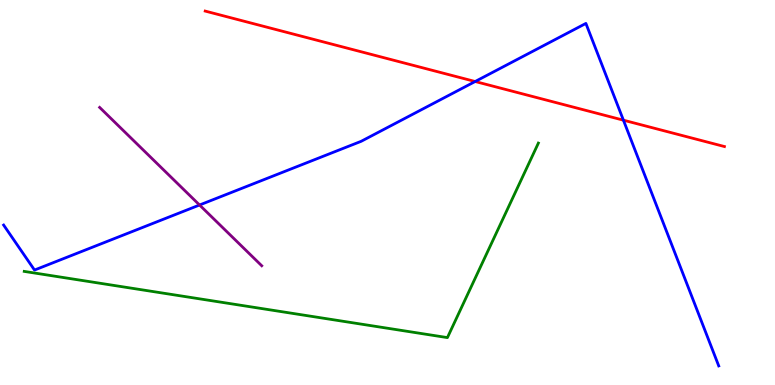[{'lines': ['blue', 'red'], 'intersections': [{'x': 6.13, 'y': 7.88}, {'x': 8.04, 'y': 6.88}]}, {'lines': ['green', 'red'], 'intersections': []}, {'lines': ['purple', 'red'], 'intersections': []}, {'lines': ['blue', 'green'], 'intersections': []}, {'lines': ['blue', 'purple'], 'intersections': [{'x': 2.57, 'y': 4.68}]}, {'lines': ['green', 'purple'], 'intersections': []}]